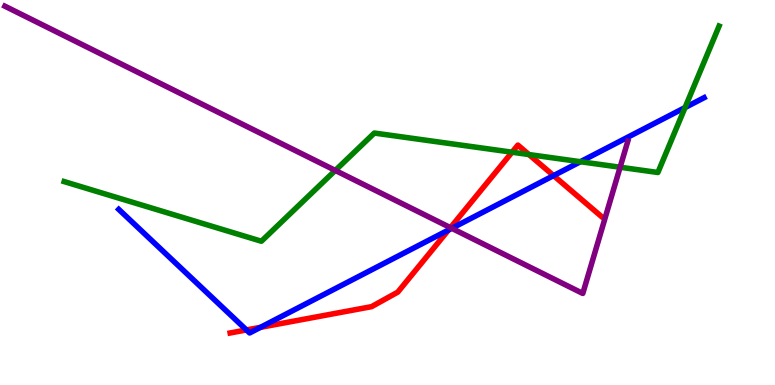[{'lines': ['blue', 'red'], 'intersections': [{'x': 3.18, 'y': 1.43}, {'x': 3.36, 'y': 1.5}, {'x': 5.79, 'y': 4.03}, {'x': 7.14, 'y': 5.44}]}, {'lines': ['green', 'red'], 'intersections': [{'x': 6.61, 'y': 6.05}, {'x': 6.83, 'y': 5.99}]}, {'lines': ['purple', 'red'], 'intersections': [{'x': 5.81, 'y': 4.09}]}, {'lines': ['blue', 'green'], 'intersections': [{'x': 7.49, 'y': 5.8}, {'x': 8.84, 'y': 7.21}]}, {'lines': ['blue', 'purple'], 'intersections': [{'x': 5.83, 'y': 4.07}]}, {'lines': ['green', 'purple'], 'intersections': [{'x': 4.33, 'y': 5.57}, {'x': 8.0, 'y': 5.66}]}]